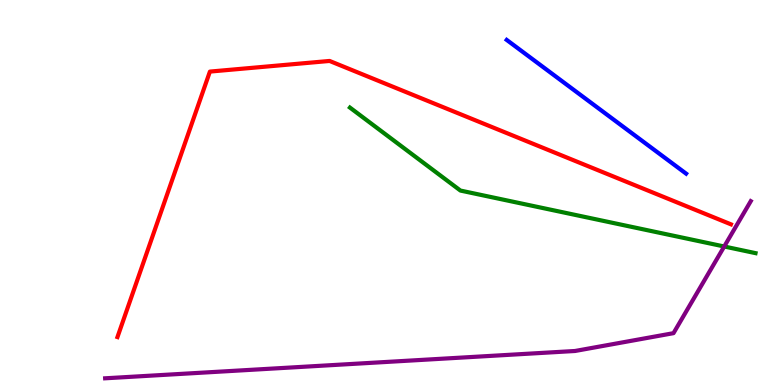[{'lines': ['blue', 'red'], 'intersections': []}, {'lines': ['green', 'red'], 'intersections': []}, {'lines': ['purple', 'red'], 'intersections': []}, {'lines': ['blue', 'green'], 'intersections': []}, {'lines': ['blue', 'purple'], 'intersections': []}, {'lines': ['green', 'purple'], 'intersections': [{'x': 9.34, 'y': 3.6}]}]